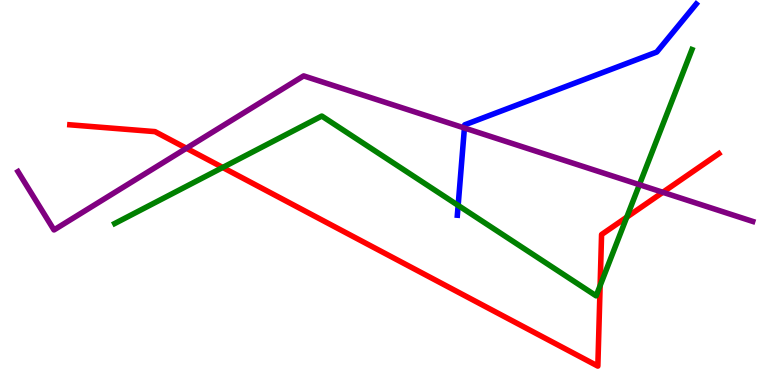[{'lines': ['blue', 'red'], 'intersections': []}, {'lines': ['green', 'red'], 'intersections': [{'x': 2.87, 'y': 5.65}, {'x': 7.74, 'y': 2.58}, {'x': 8.09, 'y': 4.36}]}, {'lines': ['purple', 'red'], 'intersections': [{'x': 2.41, 'y': 6.15}, {'x': 8.55, 'y': 5.01}]}, {'lines': ['blue', 'green'], 'intersections': [{'x': 5.91, 'y': 4.66}]}, {'lines': ['blue', 'purple'], 'intersections': [{'x': 5.99, 'y': 6.68}]}, {'lines': ['green', 'purple'], 'intersections': [{'x': 8.25, 'y': 5.2}]}]